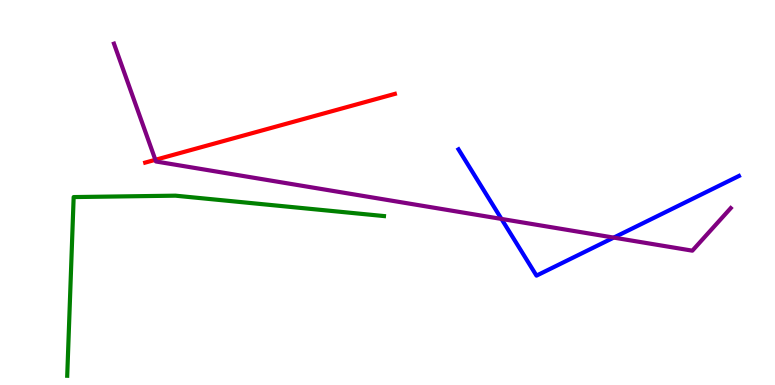[{'lines': ['blue', 'red'], 'intersections': []}, {'lines': ['green', 'red'], 'intersections': []}, {'lines': ['purple', 'red'], 'intersections': [{'x': 2.0, 'y': 5.85}]}, {'lines': ['blue', 'green'], 'intersections': []}, {'lines': ['blue', 'purple'], 'intersections': [{'x': 6.47, 'y': 4.31}, {'x': 7.92, 'y': 3.83}]}, {'lines': ['green', 'purple'], 'intersections': []}]